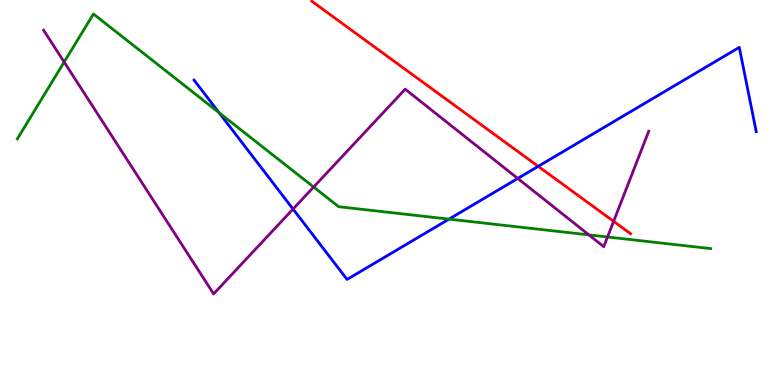[{'lines': ['blue', 'red'], 'intersections': [{'x': 6.94, 'y': 5.68}]}, {'lines': ['green', 'red'], 'intersections': []}, {'lines': ['purple', 'red'], 'intersections': [{'x': 7.92, 'y': 4.25}]}, {'lines': ['blue', 'green'], 'intersections': [{'x': 2.83, 'y': 7.07}, {'x': 5.79, 'y': 4.31}]}, {'lines': ['blue', 'purple'], 'intersections': [{'x': 3.78, 'y': 4.57}, {'x': 6.68, 'y': 5.36}]}, {'lines': ['green', 'purple'], 'intersections': [{'x': 0.828, 'y': 8.39}, {'x': 4.05, 'y': 5.14}, {'x': 7.6, 'y': 3.9}, {'x': 7.84, 'y': 3.84}]}]